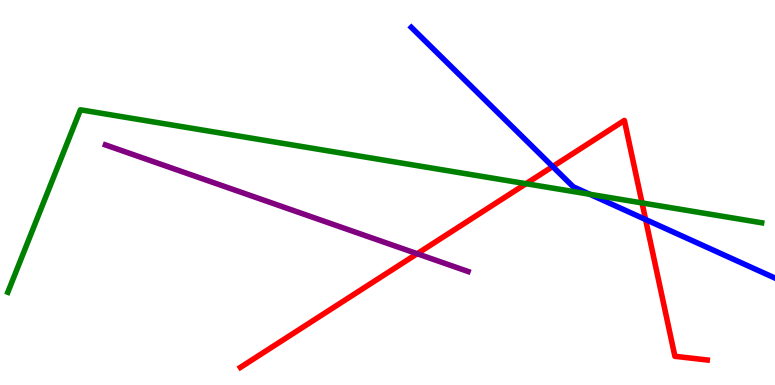[{'lines': ['blue', 'red'], 'intersections': [{'x': 7.13, 'y': 5.67}, {'x': 8.33, 'y': 4.3}]}, {'lines': ['green', 'red'], 'intersections': [{'x': 6.79, 'y': 5.23}, {'x': 8.28, 'y': 4.73}]}, {'lines': ['purple', 'red'], 'intersections': [{'x': 5.38, 'y': 3.41}]}, {'lines': ['blue', 'green'], 'intersections': [{'x': 7.61, 'y': 4.95}]}, {'lines': ['blue', 'purple'], 'intersections': []}, {'lines': ['green', 'purple'], 'intersections': []}]